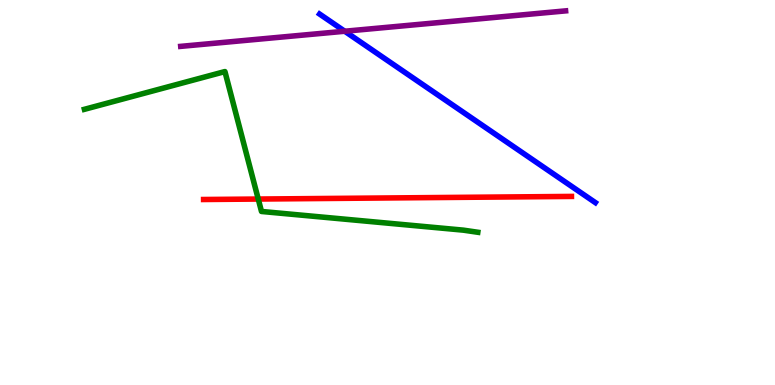[{'lines': ['blue', 'red'], 'intersections': []}, {'lines': ['green', 'red'], 'intersections': [{'x': 3.33, 'y': 4.83}]}, {'lines': ['purple', 'red'], 'intersections': []}, {'lines': ['blue', 'green'], 'intersections': []}, {'lines': ['blue', 'purple'], 'intersections': [{'x': 4.45, 'y': 9.19}]}, {'lines': ['green', 'purple'], 'intersections': []}]